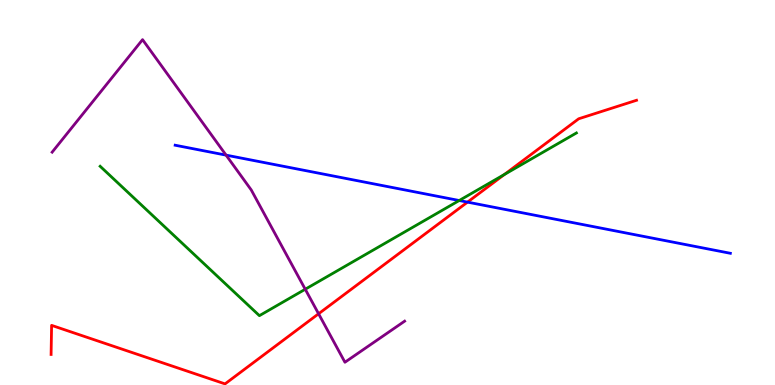[{'lines': ['blue', 'red'], 'intersections': [{'x': 6.03, 'y': 4.75}]}, {'lines': ['green', 'red'], 'intersections': [{'x': 6.51, 'y': 5.47}]}, {'lines': ['purple', 'red'], 'intersections': [{'x': 4.11, 'y': 1.85}]}, {'lines': ['blue', 'green'], 'intersections': [{'x': 5.93, 'y': 4.79}]}, {'lines': ['blue', 'purple'], 'intersections': [{'x': 2.92, 'y': 5.97}]}, {'lines': ['green', 'purple'], 'intersections': [{'x': 3.94, 'y': 2.49}]}]